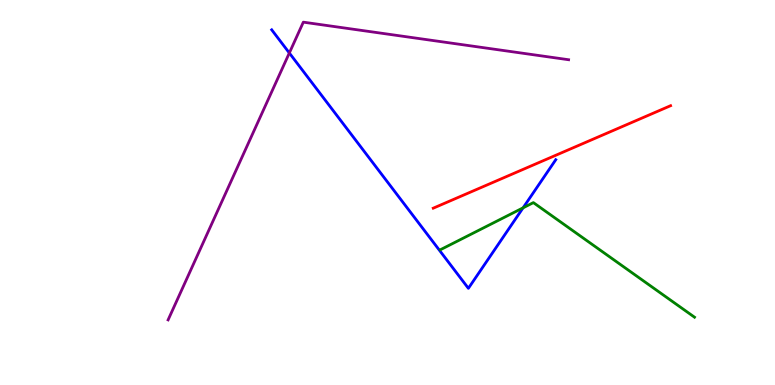[{'lines': ['blue', 'red'], 'intersections': []}, {'lines': ['green', 'red'], 'intersections': []}, {'lines': ['purple', 'red'], 'intersections': []}, {'lines': ['blue', 'green'], 'intersections': [{'x': 6.75, 'y': 4.6}]}, {'lines': ['blue', 'purple'], 'intersections': [{'x': 3.73, 'y': 8.62}]}, {'lines': ['green', 'purple'], 'intersections': []}]